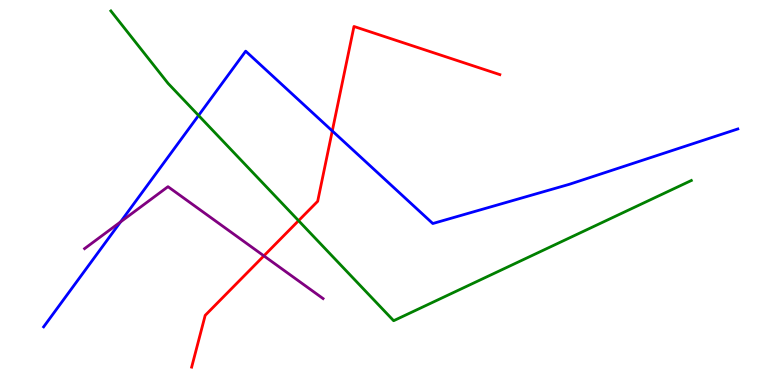[{'lines': ['blue', 'red'], 'intersections': [{'x': 4.29, 'y': 6.6}]}, {'lines': ['green', 'red'], 'intersections': [{'x': 3.85, 'y': 4.27}]}, {'lines': ['purple', 'red'], 'intersections': [{'x': 3.4, 'y': 3.35}]}, {'lines': ['blue', 'green'], 'intersections': [{'x': 2.56, 'y': 7.0}]}, {'lines': ['blue', 'purple'], 'intersections': [{'x': 1.56, 'y': 4.24}]}, {'lines': ['green', 'purple'], 'intersections': []}]